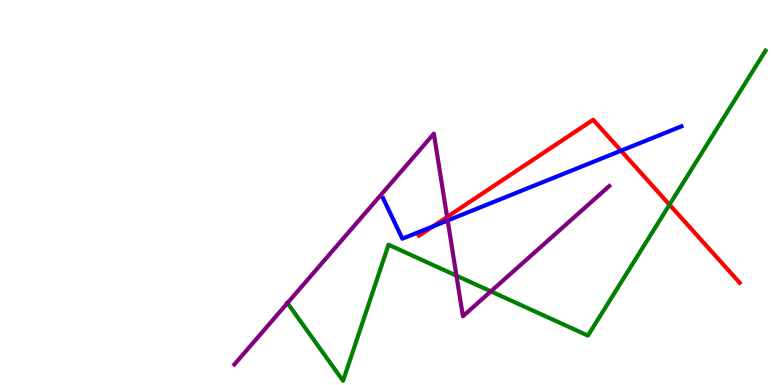[{'lines': ['blue', 'red'], 'intersections': [{'x': 5.59, 'y': 4.12}, {'x': 8.01, 'y': 6.09}]}, {'lines': ['green', 'red'], 'intersections': [{'x': 8.64, 'y': 4.68}]}, {'lines': ['purple', 'red'], 'intersections': [{'x': 5.77, 'y': 4.36}]}, {'lines': ['blue', 'green'], 'intersections': []}, {'lines': ['blue', 'purple'], 'intersections': [{'x': 5.78, 'y': 4.27}]}, {'lines': ['green', 'purple'], 'intersections': [{'x': 3.71, 'y': 2.13}, {'x': 5.89, 'y': 2.84}, {'x': 6.33, 'y': 2.43}]}]